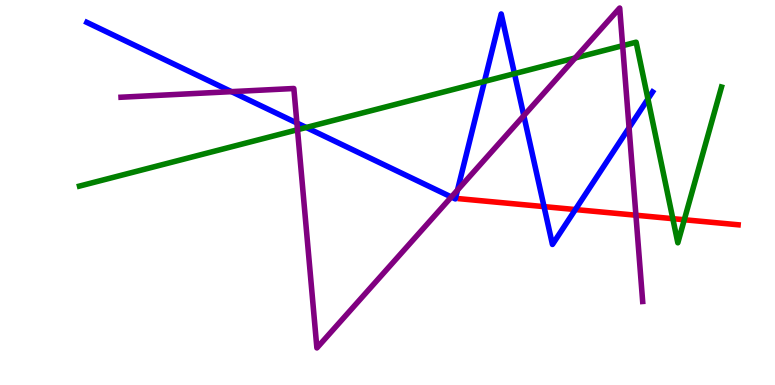[{'lines': ['blue', 'red'], 'intersections': [{'x': 7.02, 'y': 4.63}, {'x': 7.42, 'y': 4.56}]}, {'lines': ['green', 'red'], 'intersections': [{'x': 8.68, 'y': 4.32}, {'x': 8.83, 'y': 4.29}]}, {'lines': ['purple', 'red'], 'intersections': [{'x': 8.21, 'y': 4.41}]}, {'lines': ['blue', 'green'], 'intersections': [{'x': 3.95, 'y': 6.69}, {'x': 6.25, 'y': 7.89}, {'x': 6.64, 'y': 8.09}, {'x': 8.36, 'y': 7.43}]}, {'lines': ['blue', 'purple'], 'intersections': [{'x': 2.99, 'y': 7.62}, {'x': 3.83, 'y': 6.8}, {'x': 5.82, 'y': 4.88}, {'x': 5.9, 'y': 5.06}, {'x': 6.76, 'y': 7.0}, {'x': 8.12, 'y': 6.68}]}, {'lines': ['green', 'purple'], 'intersections': [{'x': 3.84, 'y': 6.63}, {'x': 7.42, 'y': 8.49}, {'x': 8.03, 'y': 8.81}]}]